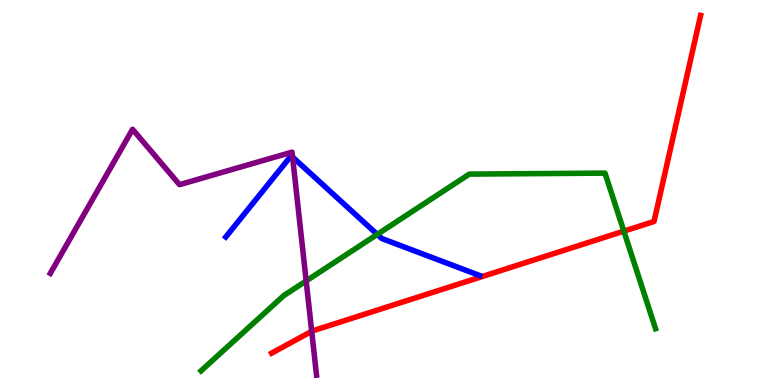[{'lines': ['blue', 'red'], 'intersections': []}, {'lines': ['green', 'red'], 'intersections': [{'x': 8.05, 'y': 4.0}]}, {'lines': ['purple', 'red'], 'intersections': [{'x': 4.02, 'y': 1.39}]}, {'lines': ['blue', 'green'], 'intersections': [{'x': 4.87, 'y': 3.91}]}, {'lines': ['blue', 'purple'], 'intersections': [{'x': 3.78, 'y': 5.92}]}, {'lines': ['green', 'purple'], 'intersections': [{'x': 3.95, 'y': 2.7}]}]